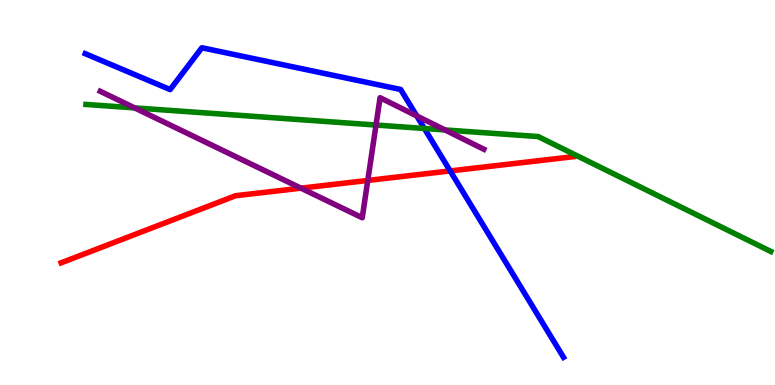[{'lines': ['blue', 'red'], 'intersections': [{'x': 5.81, 'y': 5.56}]}, {'lines': ['green', 'red'], 'intersections': []}, {'lines': ['purple', 'red'], 'intersections': [{'x': 3.88, 'y': 5.11}, {'x': 4.75, 'y': 5.31}]}, {'lines': ['blue', 'green'], 'intersections': [{'x': 5.48, 'y': 6.66}]}, {'lines': ['blue', 'purple'], 'intersections': [{'x': 5.38, 'y': 6.99}]}, {'lines': ['green', 'purple'], 'intersections': [{'x': 1.74, 'y': 7.2}, {'x': 4.85, 'y': 6.75}, {'x': 5.74, 'y': 6.62}]}]